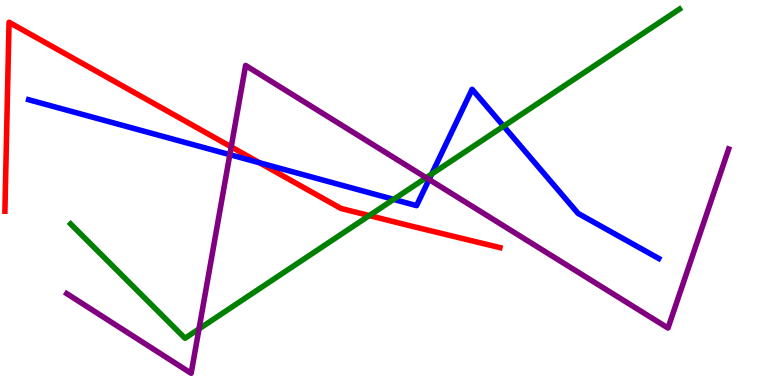[{'lines': ['blue', 'red'], 'intersections': [{'x': 3.35, 'y': 5.77}]}, {'lines': ['green', 'red'], 'intersections': [{'x': 4.77, 'y': 4.4}]}, {'lines': ['purple', 'red'], 'intersections': [{'x': 2.98, 'y': 6.18}]}, {'lines': ['blue', 'green'], 'intersections': [{'x': 5.08, 'y': 4.82}, {'x': 5.57, 'y': 5.48}, {'x': 6.5, 'y': 6.72}]}, {'lines': ['blue', 'purple'], 'intersections': [{'x': 2.97, 'y': 5.98}, {'x': 5.54, 'y': 5.34}]}, {'lines': ['green', 'purple'], 'intersections': [{'x': 2.57, 'y': 1.46}, {'x': 5.5, 'y': 5.38}]}]